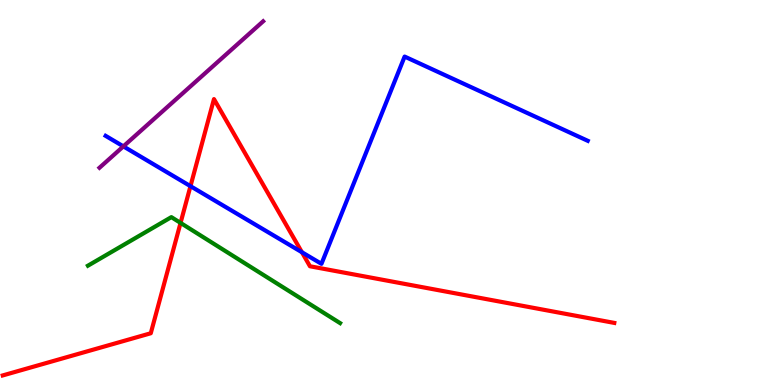[{'lines': ['blue', 'red'], 'intersections': [{'x': 2.46, 'y': 5.16}, {'x': 3.9, 'y': 3.45}]}, {'lines': ['green', 'red'], 'intersections': [{'x': 2.33, 'y': 4.21}]}, {'lines': ['purple', 'red'], 'intersections': []}, {'lines': ['blue', 'green'], 'intersections': []}, {'lines': ['blue', 'purple'], 'intersections': [{'x': 1.59, 'y': 6.2}]}, {'lines': ['green', 'purple'], 'intersections': []}]